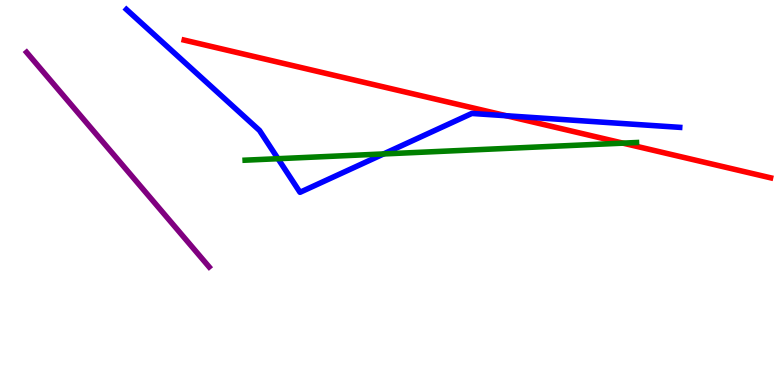[{'lines': ['blue', 'red'], 'intersections': [{'x': 6.53, 'y': 6.99}]}, {'lines': ['green', 'red'], 'intersections': [{'x': 8.04, 'y': 6.28}]}, {'lines': ['purple', 'red'], 'intersections': []}, {'lines': ['blue', 'green'], 'intersections': [{'x': 3.59, 'y': 5.88}, {'x': 4.95, 'y': 6.0}]}, {'lines': ['blue', 'purple'], 'intersections': []}, {'lines': ['green', 'purple'], 'intersections': []}]